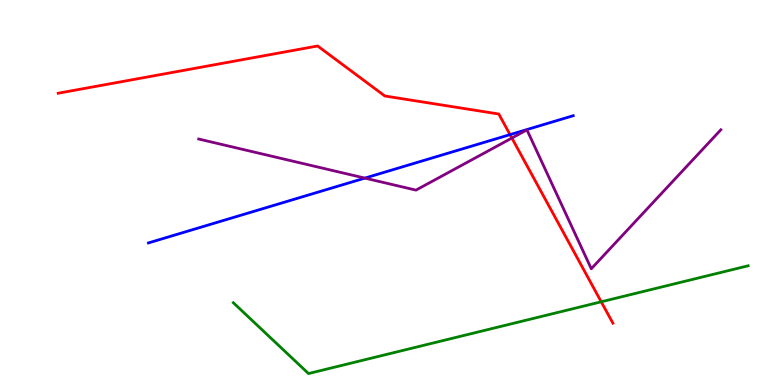[{'lines': ['blue', 'red'], 'intersections': [{'x': 6.58, 'y': 6.5}]}, {'lines': ['green', 'red'], 'intersections': [{'x': 7.76, 'y': 2.16}]}, {'lines': ['purple', 'red'], 'intersections': [{'x': 6.61, 'y': 6.41}]}, {'lines': ['blue', 'green'], 'intersections': []}, {'lines': ['blue', 'purple'], 'intersections': [{'x': 4.71, 'y': 5.37}]}, {'lines': ['green', 'purple'], 'intersections': []}]